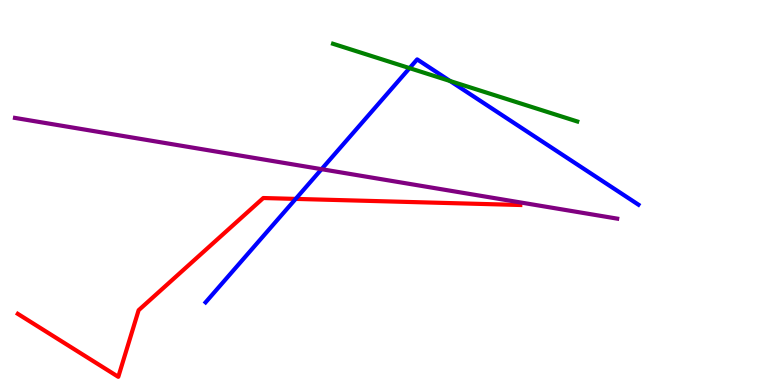[{'lines': ['blue', 'red'], 'intersections': [{'x': 3.82, 'y': 4.83}]}, {'lines': ['green', 'red'], 'intersections': []}, {'lines': ['purple', 'red'], 'intersections': []}, {'lines': ['blue', 'green'], 'intersections': [{'x': 5.28, 'y': 8.23}, {'x': 5.81, 'y': 7.9}]}, {'lines': ['blue', 'purple'], 'intersections': [{'x': 4.15, 'y': 5.61}]}, {'lines': ['green', 'purple'], 'intersections': []}]